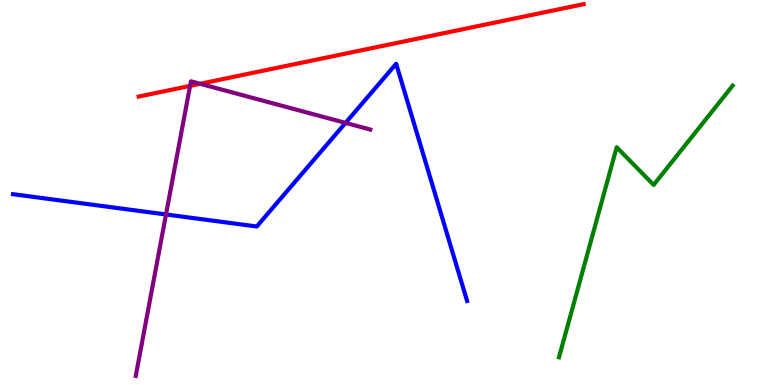[{'lines': ['blue', 'red'], 'intersections': []}, {'lines': ['green', 'red'], 'intersections': []}, {'lines': ['purple', 'red'], 'intersections': [{'x': 2.45, 'y': 7.77}, {'x': 2.58, 'y': 7.82}]}, {'lines': ['blue', 'green'], 'intersections': []}, {'lines': ['blue', 'purple'], 'intersections': [{'x': 2.14, 'y': 4.43}, {'x': 4.46, 'y': 6.81}]}, {'lines': ['green', 'purple'], 'intersections': []}]